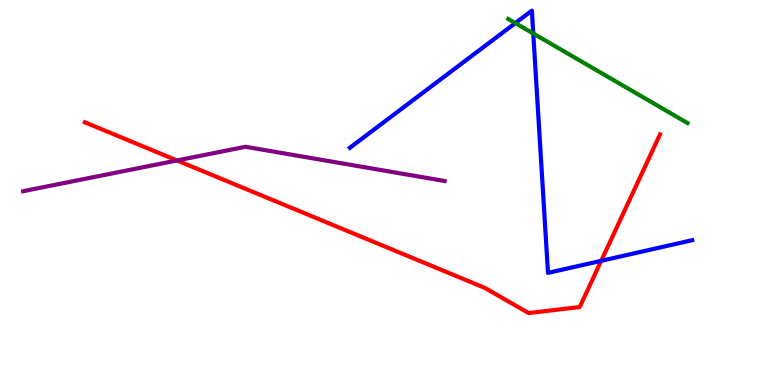[{'lines': ['blue', 'red'], 'intersections': [{'x': 7.76, 'y': 3.23}]}, {'lines': ['green', 'red'], 'intersections': []}, {'lines': ['purple', 'red'], 'intersections': [{'x': 2.28, 'y': 5.83}]}, {'lines': ['blue', 'green'], 'intersections': [{'x': 6.65, 'y': 9.4}, {'x': 6.88, 'y': 9.13}]}, {'lines': ['blue', 'purple'], 'intersections': []}, {'lines': ['green', 'purple'], 'intersections': []}]